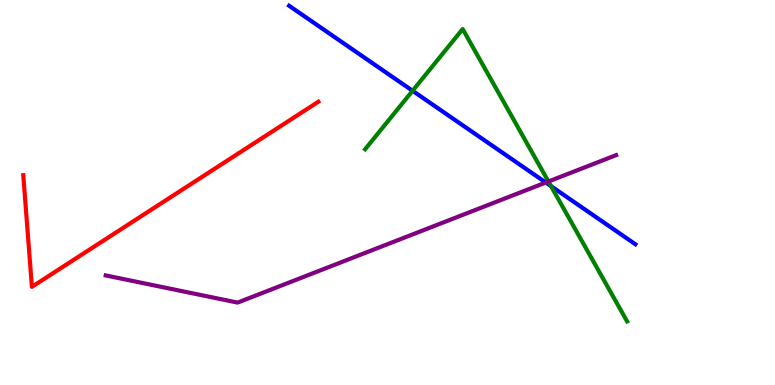[{'lines': ['blue', 'red'], 'intersections': []}, {'lines': ['green', 'red'], 'intersections': []}, {'lines': ['purple', 'red'], 'intersections': []}, {'lines': ['blue', 'green'], 'intersections': [{'x': 5.32, 'y': 7.64}, {'x': 7.11, 'y': 5.16}]}, {'lines': ['blue', 'purple'], 'intersections': [{'x': 7.04, 'y': 5.26}]}, {'lines': ['green', 'purple'], 'intersections': [{'x': 7.08, 'y': 5.29}]}]